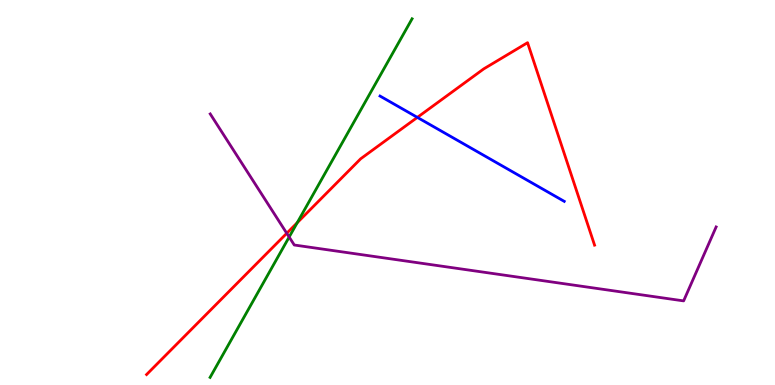[{'lines': ['blue', 'red'], 'intersections': [{'x': 5.39, 'y': 6.95}]}, {'lines': ['green', 'red'], 'intersections': [{'x': 3.83, 'y': 4.21}]}, {'lines': ['purple', 'red'], 'intersections': [{'x': 3.7, 'y': 3.94}]}, {'lines': ['blue', 'green'], 'intersections': []}, {'lines': ['blue', 'purple'], 'intersections': []}, {'lines': ['green', 'purple'], 'intersections': [{'x': 3.73, 'y': 3.84}]}]